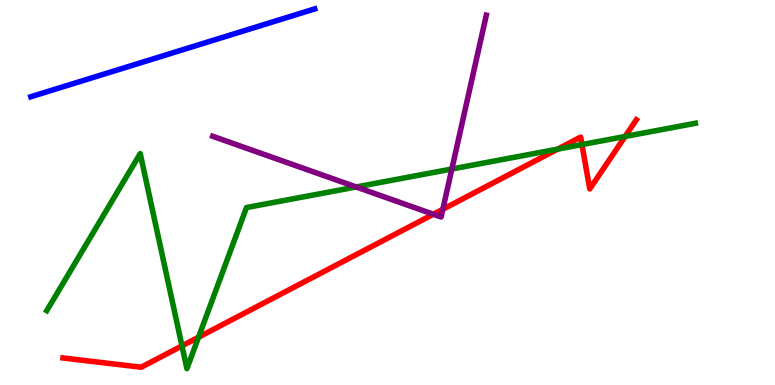[{'lines': ['blue', 'red'], 'intersections': []}, {'lines': ['green', 'red'], 'intersections': [{'x': 2.35, 'y': 1.02}, {'x': 2.56, 'y': 1.24}, {'x': 7.2, 'y': 6.13}, {'x': 7.51, 'y': 6.24}, {'x': 8.07, 'y': 6.46}]}, {'lines': ['purple', 'red'], 'intersections': [{'x': 5.59, 'y': 4.44}, {'x': 5.71, 'y': 4.56}]}, {'lines': ['blue', 'green'], 'intersections': []}, {'lines': ['blue', 'purple'], 'intersections': []}, {'lines': ['green', 'purple'], 'intersections': [{'x': 4.6, 'y': 5.14}, {'x': 5.83, 'y': 5.61}]}]